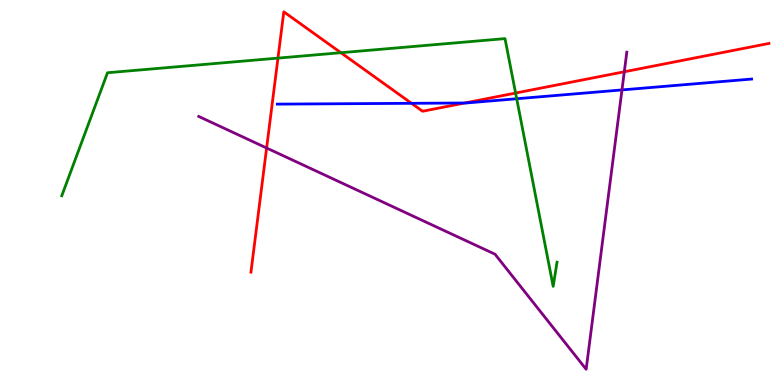[{'lines': ['blue', 'red'], 'intersections': [{'x': 5.31, 'y': 7.32}, {'x': 6.0, 'y': 7.32}]}, {'lines': ['green', 'red'], 'intersections': [{'x': 3.59, 'y': 8.49}, {'x': 4.4, 'y': 8.63}, {'x': 6.65, 'y': 7.58}]}, {'lines': ['purple', 'red'], 'intersections': [{'x': 3.44, 'y': 6.16}, {'x': 8.06, 'y': 8.14}]}, {'lines': ['blue', 'green'], 'intersections': [{'x': 6.67, 'y': 7.44}]}, {'lines': ['blue', 'purple'], 'intersections': [{'x': 8.03, 'y': 7.66}]}, {'lines': ['green', 'purple'], 'intersections': []}]